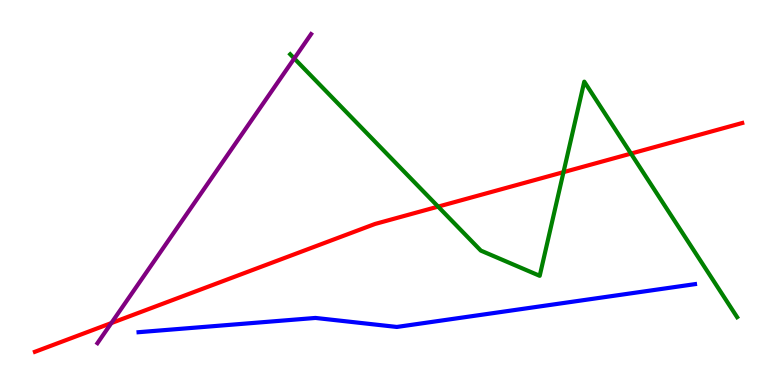[{'lines': ['blue', 'red'], 'intersections': []}, {'lines': ['green', 'red'], 'intersections': [{'x': 5.65, 'y': 4.63}, {'x': 7.27, 'y': 5.53}, {'x': 8.14, 'y': 6.01}]}, {'lines': ['purple', 'red'], 'intersections': [{'x': 1.44, 'y': 1.61}]}, {'lines': ['blue', 'green'], 'intersections': []}, {'lines': ['blue', 'purple'], 'intersections': []}, {'lines': ['green', 'purple'], 'intersections': [{'x': 3.8, 'y': 8.48}]}]